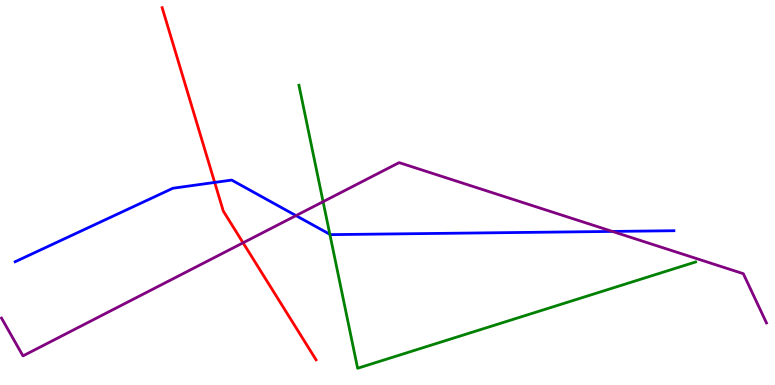[{'lines': ['blue', 'red'], 'intersections': [{'x': 2.77, 'y': 5.26}]}, {'lines': ['green', 'red'], 'intersections': []}, {'lines': ['purple', 'red'], 'intersections': [{'x': 3.14, 'y': 3.69}]}, {'lines': ['blue', 'green'], 'intersections': [{'x': 4.26, 'y': 3.91}]}, {'lines': ['blue', 'purple'], 'intersections': [{'x': 3.82, 'y': 4.4}, {'x': 7.9, 'y': 3.99}]}, {'lines': ['green', 'purple'], 'intersections': [{'x': 4.17, 'y': 4.76}]}]